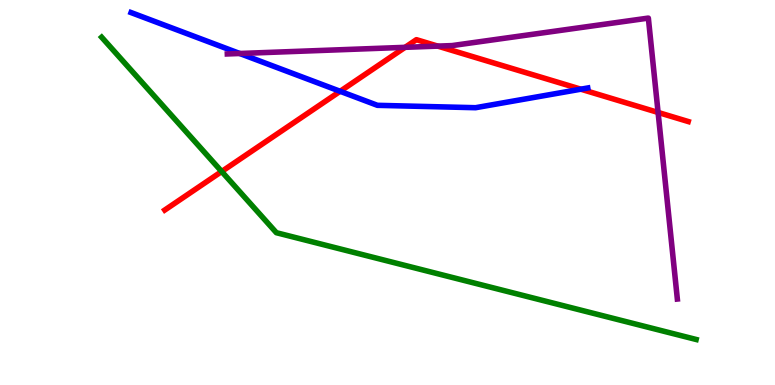[{'lines': ['blue', 'red'], 'intersections': [{'x': 4.39, 'y': 7.63}, {'x': 7.49, 'y': 7.68}]}, {'lines': ['green', 'red'], 'intersections': [{'x': 2.86, 'y': 5.55}]}, {'lines': ['purple', 'red'], 'intersections': [{'x': 5.23, 'y': 8.77}, {'x': 5.65, 'y': 8.8}, {'x': 8.49, 'y': 7.08}]}, {'lines': ['blue', 'green'], 'intersections': []}, {'lines': ['blue', 'purple'], 'intersections': [{'x': 3.09, 'y': 8.61}]}, {'lines': ['green', 'purple'], 'intersections': []}]